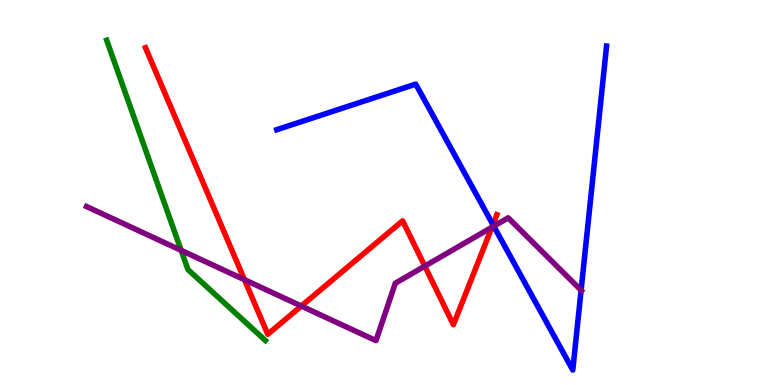[{'lines': ['blue', 'red'], 'intersections': [{'x': 6.36, 'y': 4.16}]}, {'lines': ['green', 'red'], 'intersections': []}, {'lines': ['purple', 'red'], 'intersections': [{'x': 3.15, 'y': 2.74}, {'x': 3.89, 'y': 2.05}, {'x': 5.48, 'y': 3.09}, {'x': 6.35, 'y': 4.1}]}, {'lines': ['blue', 'green'], 'intersections': []}, {'lines': ['blue', 'purple'], 'intersections': [{'x': 6.37, 'y': 4.12}, {'x': 7.5, 'y': 2.46}]}, {'lines': ['green', 'purple'], 'intersections': [{'x': 2.34, 'y': 3.5}]}]